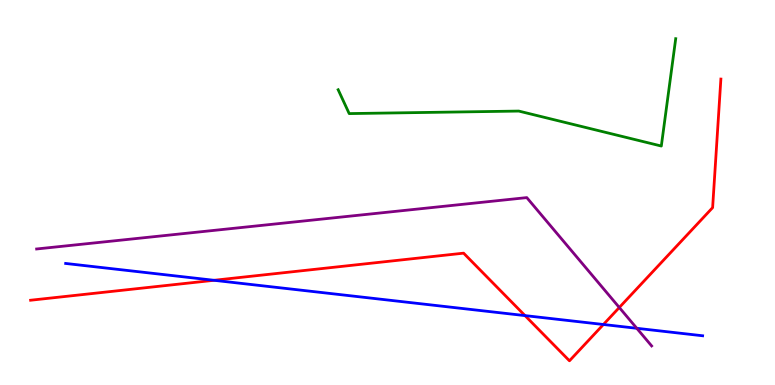[{'lines': ['blue', 'red'], 'intersections': [{'x': 2.76, 'y': 2.72}, {'x': 6.77, 'y': 1.8}, {'x': 7.79, 'y': 1.57}]}, {'lines': ['green', 'red'], 'intersections': []}, {'lines': ['purple', 'red'], 'intersections': [{'x': 7.99, 'y': 2.01}]}, {'lines': ['blue', 'green'], 'intersections': []}, {'lines': ['blue', 'purple'], 'intersections': [{'x': 8.22, 'y': 1.47}]}, {'lines': ['green', 'purple'], 'intersections': []}]